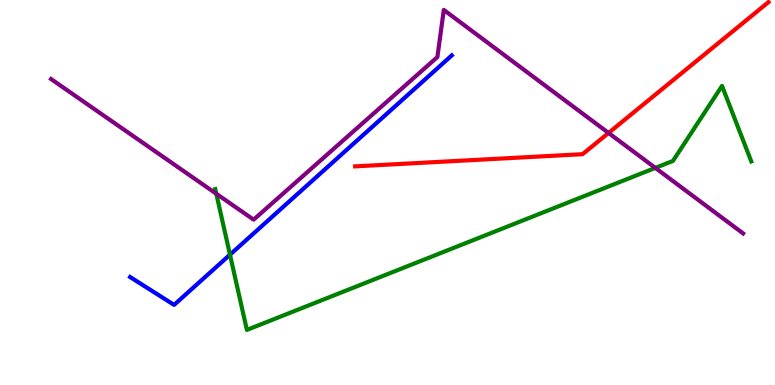[{'lines': ['blue', 'red'], 'intersections': []}, {'lines': ['green', 'red'], 'intersections': []}, {'lines': ['purple', 'red'], 'intersections': [{'x': 7.85, 'y': 6.55}]}, {'lines': ['blue', 'green'], 'intersections': [{'x': 2.97, 'y': 3.38}]}, {'lines': ['blue', 'purple'], 'intersections': []}, {'lines': ['green', 'purple'], 'intersections': [{'x': 2.79, 'y': 4.97}, {'x': 8.46, 'y': 5.64}]}]